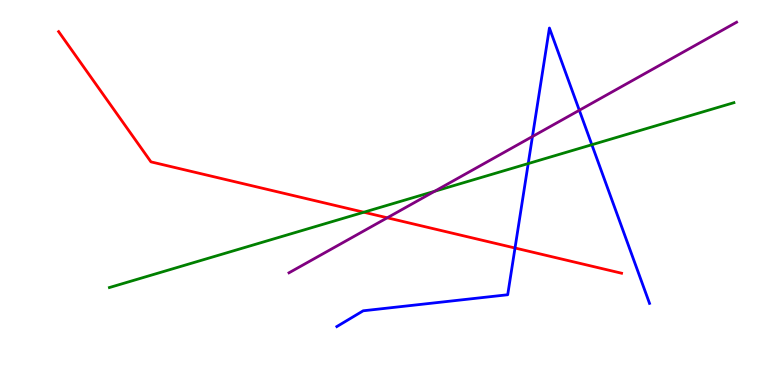[{'lines': ['blue', 'red'], 'intersections': [{'x': 6.65, 'y': 3.56}]}, {'lines': ['green', 'red'], 'intersections': [{'x': 4.69, 'y': 4.49}]}, {'lines': ['purple', 'red'], 'intersections': [{'x': 5.0, 'y': 4.34}]}, {'lines': ['blue', 'green'], 'intersections': [{'x': 6.82, 'y': 5.75}, {'x': 7.64, 'y': 6.24}]}, {'lines': ['blue', 'purple'], 'intersections': [{'x': 6.87, 'y': 6.45}, {'x': 7.48, 'y': 7.14}]}, {'lines': ['green', 'purple'], 'intersections': [{'x': 5.61, 'y': 5.03}]}]